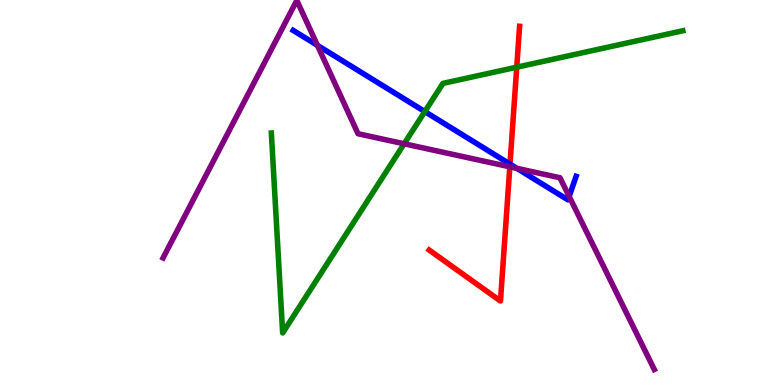[{'lines': ['blue', 'red'], 'intersections': [{'x': 6.58, 'y': 5.74}]}, {'lines': ['green', 'red'], 'intersections': [{'x': 6.67, 'y': 8.25}]}, {'lines': ['purple', 'red'], 'intersections': [{'x': 6.58, 'y': 5.67}]}, {'lines': ['blue', 'green'], 'intersections': [{'x': 5.48, 'y': 7.1}]}, {'lines': ['blue', 'purple'], 'intersections': [{'x': 4.1, 'y': 8.82}, {'x': 6.67, 'y': 5.63}, {'x': 7.34, 'y': 4.9}]}, {'lines': ['green', 'purple'], 'intersections': [{'x': 5.21, 'y': 6.27}]}]